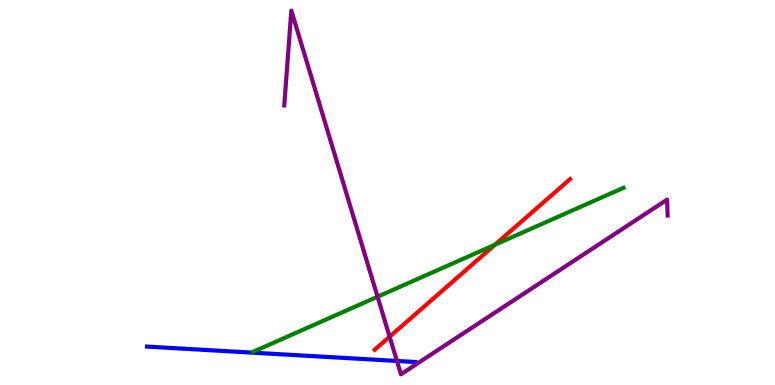[{'lines': ['blue', 'red'], 'intersections': []}, {'lines': ['green', 'red'], 'intersections': [{'x': 6.39, 'y': 3.64}]}, {'lines': ['purple', 'red'], 'intersections': [{'x': 5.03, 'y': 1.25}]}, {'lines': ['blue', 'green'], 'intersections': []}, {'lines': ['blue', 'purple'], 'intersections': [{'x': 5.12, 'y': 0.625}]}, {'lines': ['green', 'purple'], 'intersections': [{'x': 4.87, 'y': 2.29}]}]